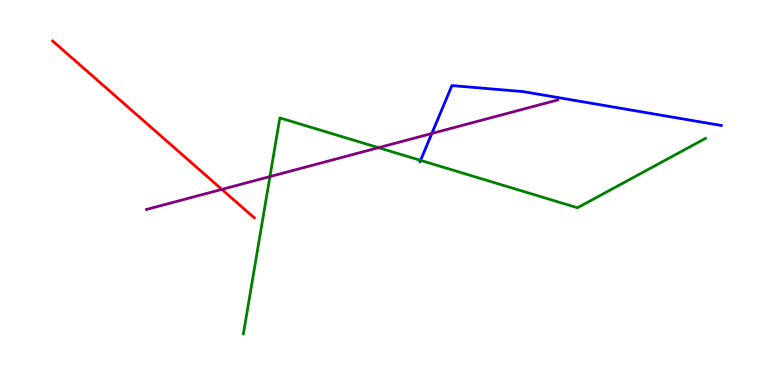[{'lines': ['blue', 'red'], 'intersections': []}, {'lines': ['green', 'red'], 'intersections': []}, {'lines': ['purple', 'red'], 'intersections': [{'x': 2.86, 'y': 5.08}]}, {'lines': ['blue', 'green'], 'intersections': [{'x': 5.43, 'y': 5.83}]}, {'lines': ['blue', 'purple'], 'intersections': [{'x': 5.57, 'y': 6.53}]}, {'lines': ['green', 'purple'], 'intersections': [{'x': 3.48, 'y': 5.41}, {'x': 4.88, 'y': 6.16}]}]